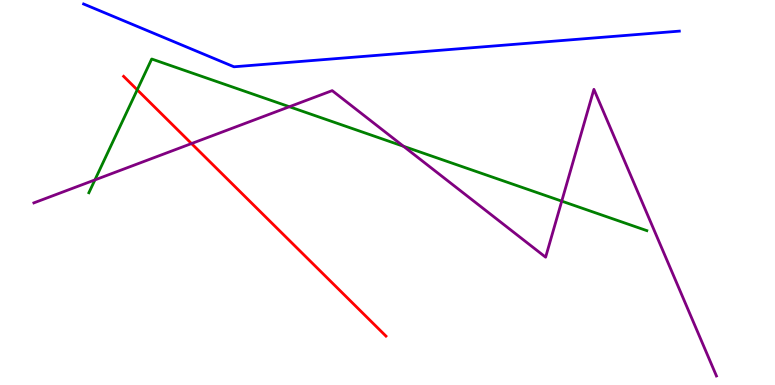[{'lines': ['blue', 'red'], 'intersections': []}, {'lines': ['green', 'red'], 'intersections': [{'x': 1.77, 'y': 7.67}]}, {'lines': ['purple', 'red'], 'intersections': [{'x': 2.47, 'y': 6.27}]}, {'lines': ['blue', 'green'], 'intersections': []}, {'lines': ['blue', 'purple'], 'intersections': []}, {'lines': ['green', 'purple'], 'intersections': [{'x': 1.22, 'y': 5.33}, {'x': 3.73, 'y': 7.23}, {'x': 5.21, 'y': 6.2}, {'x': 7.25, 'y': 4.78}]}]